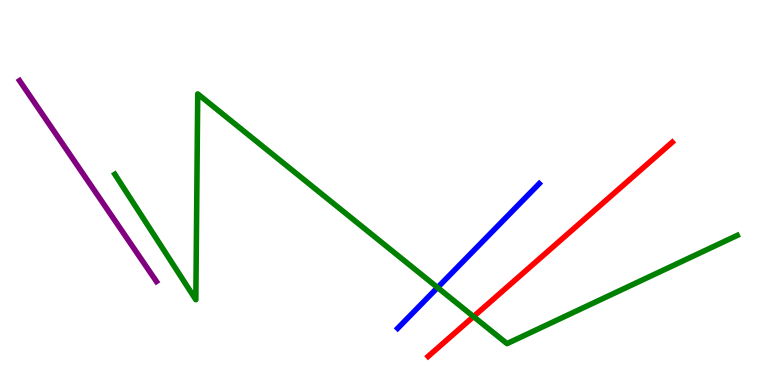[{'lines': ['blue', 'red'], 'intersections': []}, {'lines': ['green', 'red'], 'intersections': [{'x': 6.11, 'y': 1.78}]}, {'lines': ['purple', 'red'], 'intersections': []}, {'lines': ['blue', 'green'], 'intersections': [{'x': 5.65, 'y': 2.53}]}, {'lines': ['blue', 'purple'], 'intersections': []}, {'lines': ['green', 'purple'], 'intersections': []}]